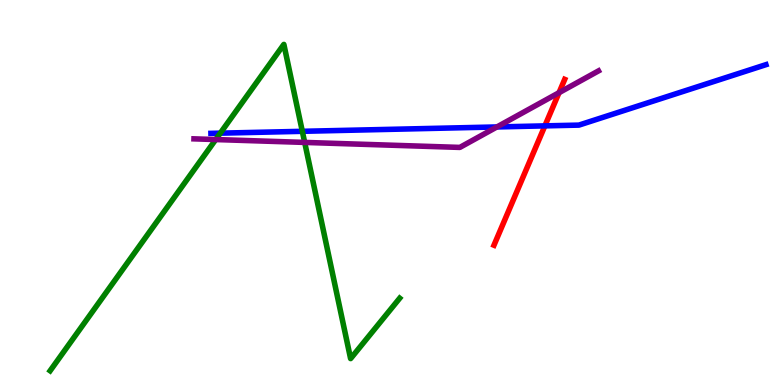[{'lines': ['blue', 'red'], 'intersections': [{'x': 7.03, 'y': 6.73}]}, {'lines': ['green', 'red'], 'intersections': []}, {'lines': ['purple', 'red'], 'intersections': [{'x': 7.21, 'y': 7.59}]}, {'lines': ['blue', 'green'], 'intersections': [{'x': 2.84, 'y': 6.54}, {'x': 3.9, 'y': 6.59}]}, {'lines': ['blue', 'purple'], 'intersections': [{'x': 6.41, 'y': 6.7}]}, {'lines': ['green', 'purple'], 'intersections': [{'x': 2.78, 'y': 6.38}, {'x': 3.93, 'y': 6.3}]}]